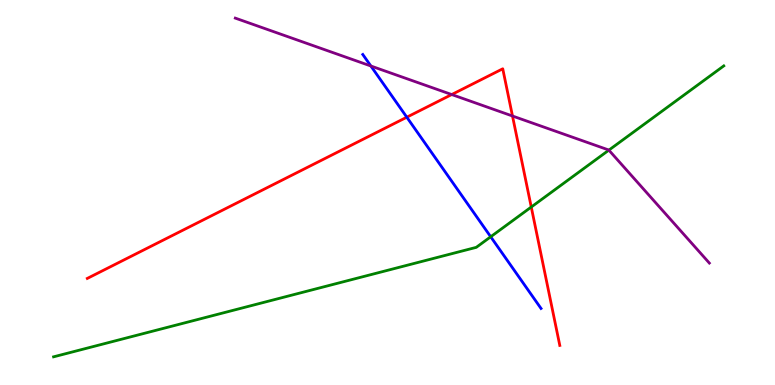[{'lines': ['blue', 'red'], 'intersections': [{'x': 5.25, 'y': 6.96}]}, {'lines': ['green', 'red'], 'intersections': [{'x': 6.85, 'y': 4.62}]}, {'lines': ['purple', 'red'], 'intersections': [{'x': 5.83, 'y': 7.54}, {'x': 6.61, 'y': 6.99}]}, {'lines': ['blue', 'green'], 'intersections': [{'x': 6.33, 'y': 3.85}]}, {'lines': ['blue', 'purple'], 'intersections': [{'x': 4.79, 'y': 8.29}]}, {'lines': ['green', 'purple'], 'intersections': [{'x': 7.86, 'y': 6.1}]}]